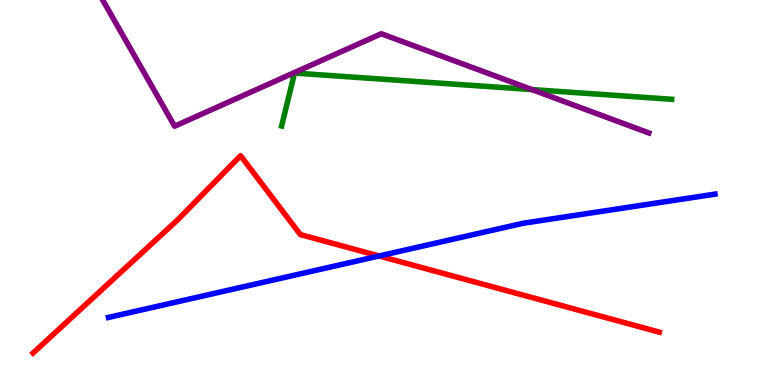[{'lines': ['blue', 'red'], 'intersections': [{'x': 4.89, 'y': 3.35}]}, {'lines': ['green', 'red'], 'intersections': []}, {'lines': ['purple', 'red'], 'intersections': []}, {'lines': ['blue', 'green'], 'intersections': []}, {'lines': ['blue', 'purple'], 'intersections': []}, {'lines': ['green', 'purple'], 'intersections': [{'x': 6.86, 'y': 7.67}]}]